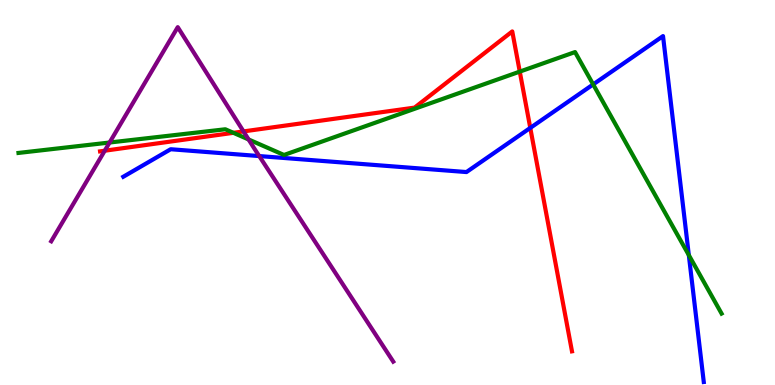[{'lines': ['blue', 'red'], 'intersections': [{'x': 6.84, 'y': 6.68}]}, {'lines': ['green', 'red'], 'intersections': [{'x': 3.01, 'y': 6.55}, {'x': 6.71, 'y': 8.14}]}, {'lines': ['purple', 'red'], 'intersections': [{'x': 1.35, 'y': 6.09}, {'x': 3.14, 'y': 6.59}]}, {'lines': ['blue', 'green'], 'intersections': [{'x': 7.65, 'y': 7.81}, {'x': 8.89, 'y': 3.37}]}, {'lines': ['blue', 'purple'], 'intersections': [{'x': 3.34, 'y': 5.95}]}, {'lines': ['green', 'purple'], 'intersections': [{'x': 1.41, 'y': 6.3}, {'x': 3.21, 'y': 6.38}]}]